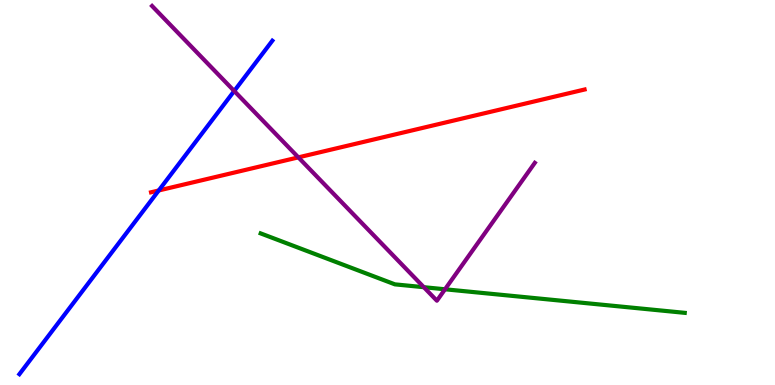[{'lines': ['blue', 'red'], 'intersections': [{'x': 2.05, 'y': 5.05}]}, {'lines': ['green', 'red'], 'intersections': []}, {'lines': ['purple', 'red'], 'intersections': [{'x': 3.85, 'y': 5.91}]}, {'lines': ['blue', 'green'], 'intersections': []}, {'lines': ['blue', 'purple'], 'intersections': [{'x': 3.02, 'y': 7.64}]}, {'lines': ['green', 'purple'], 'intersections': [{'x': 5.47, 'y': 2.54}, {'x': 5.74, 'y': 2.49}]}]